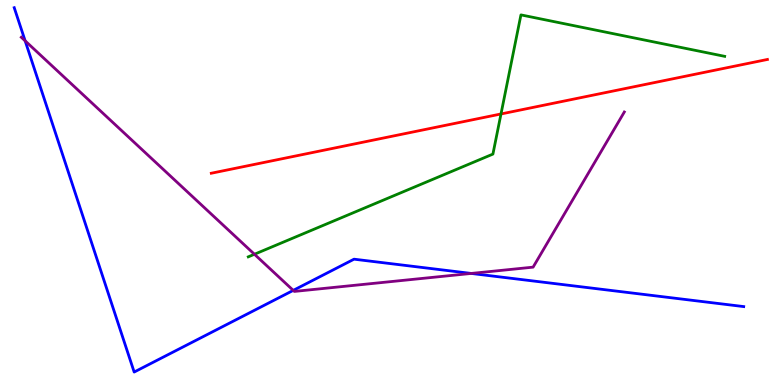[{'lines': ['blue', 'red'], 'intersections': []}, {'lines': ['green', 'red'], 'intersections': [{'x': 6.46, 'y': 7.04}]}, {'lines': ['purple', 'red'], 'intersections': []}, {'lines': ['blue', 'green'], 'intersections': []}, {'lines': ['blue', 'purple'], 'intersections': [{'x': 0.324, 'y': 8.94}, {'x': 3.78, 'y': 2.46}, {'x': 6.08, 'y': 2.9}]}, {'lines': ['green', 'purple'], 'intersections': [{'x': 3.28, 'y': 3.4}]}]